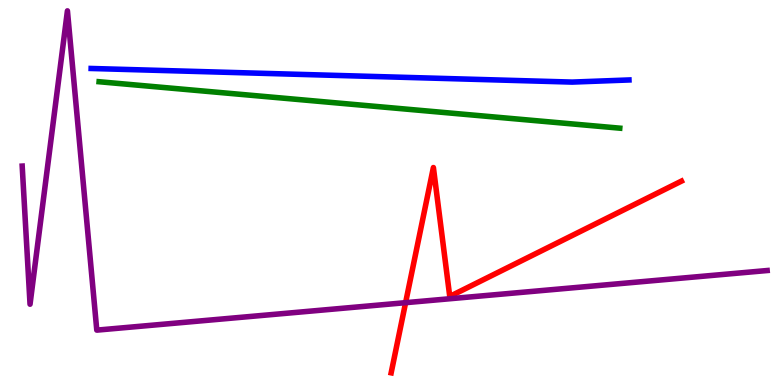[{'lines': ['blue', 'red'], 'intersections': []}, {'lines': ['green', 'red'], 'intersections': []}, {'lines': ['purple', 'red'], 'intersections': [{'x': 5.23, 'y': 2.14}]}, {'lines': ['blue', 'green'], 'intersections': []}, {'lines': ['blue', 'purple'], 'intersections': []}, {'lines': ['green', 'purple'], 'intersections': []}]